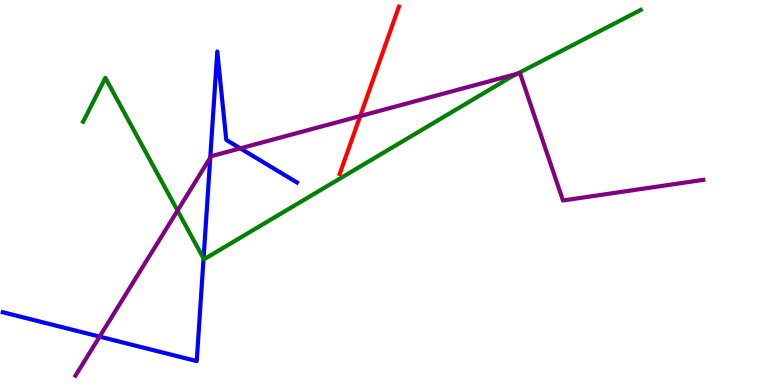[{'lines': ['blue', 'red'], 'intersections': []}, {'lines': ['green', 'red'], 'intersections': []}, {'lines': ['purple', 'red'], 'intersections': [{'x': 4.65, 'y': 6.99}]}, {'lines': ['blue', 'green'], 'intersections': [{'x': 2.63, 'y': 3.29}]}, {'lines': ['blue', 'purple'], 'intersections': [{'x': 1.29, 'y': 1.26}, {'x': 2.71, 'y': 5.9}, {'x': 3.1, 'y': 6.15}]}, {'lines': ['green', 'purple'], 'intersections': [{'x': 2.29, 'y': 4.53}, {'x': 6.67, 'y': 8.08}]}]